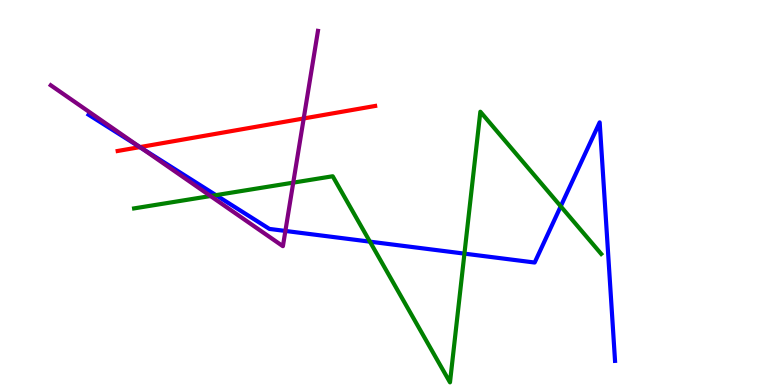[{'lines': ['blue', 'red'], 'intersections': [{'x': 1.8, 'y': 6.18}]}, {'lines': ['green', 'red'], 'intersections': []}, {'lines': ['purple', 'red'], 'intersections': [{'x': 1.81, 'y': 6.18}, {'x': 3.92, 'y': 6.92}]}, {'lines': ['blue', 'green'], 'intersections': [{'x': 2.79, 'y': 4.93}, {'x': 4.77, 'y': 3.72}, {'x': 5.99, 'y': 3.41}, {'x': 7.24, 'y': 4.64}]}, {'lines': ['blue', 'purple'], 'intersections': [{'x': 1.81, 'y': 6.17}, {'x': 3.68, 'y': 4.0}]}, {'lines': ['green', 'purple'], 'intersections': [{'x': 2.72, 'y': 4.91}, {'x': 3.78, 'y': 5.26}]}]